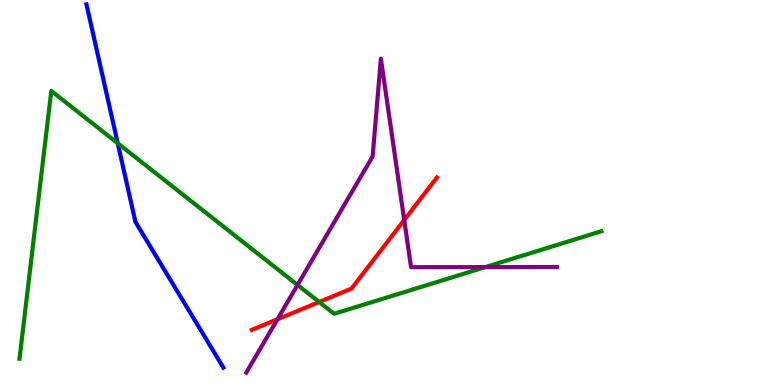[{'lines': ['blue', 'red'], 'intersections': []}, {'lines': ['green', 'red'], 'intersections': [{'x': 4.12, 'y': 2.16}]}, {'lines': ['purple', 'red'], 'intersections': [{'x': 3.58, 'y': 1.71}, {'x': 5.22, 'y': 4.29}]}, {'lines': ['blue', 'green'], 'intersections': [{'x': 1.52, 'y': 6.28}]}, {'lines': ['blue', 'purple'], 'intersections': []}, {'lines': ['green', 'purple'], 'intersections': [{'x': 3.84, 'y': 2.6}, {'x': 6.26, 'y': 3.06}]}]